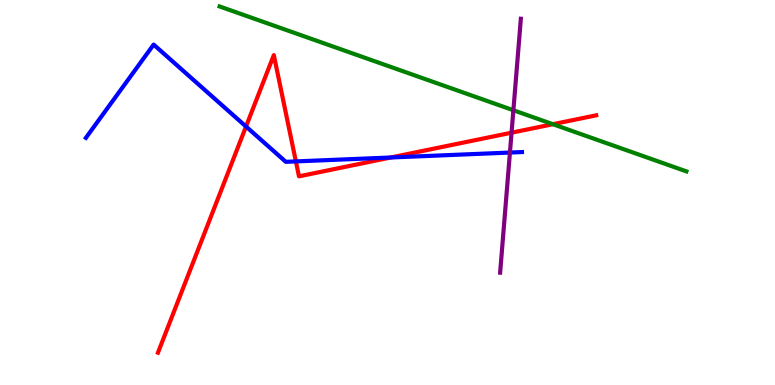[{'lines': ['blue', 'red'], 'intersections': [{'x': 3.17, 'y': 6.71}, {'x': 3.82, 'y': 5.81}, {'x': 5.04, 'y': 5.91}]}, {'lines': ['green', 'red'], 'intersections': [{'x': 7.13, 'y': 6.77}]}, {'lines': ['purple', 'red'], 'intersections': [{'x': 6.6, 'y': 6.55}]}, {'lines': ['blue', 'green'], 'intersections': []}, {'lines': ['blue', 'purple'], 'intersections': [{'x': 6.58, 'y': 6.04}]}, {'lines': ['green', 'purple'], 'intersections': [{'x': 6.62, 'y': 7.14}]}]